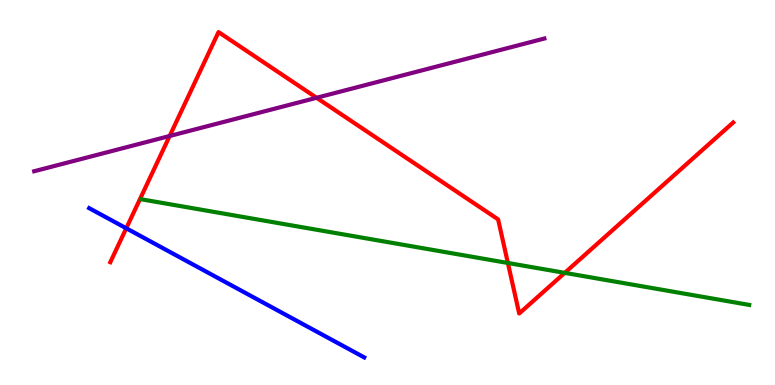[{'lines': ['blue', 'red'], 'intersections': [{'x': 1.63, 'y': 4.07}]}, {'lines': ['green', 'red'], 'intersections': [{'x': 6.55, 'y': 3.17}, {'x': 7.29, 'y': 2.91}]}, {'lines': ['purple', 'red'], 'intersections': [{'x': 2.19, 'y': 6.47}, {'x': 4.09, 'y': 7.46}]}, {'lines': ['blue', 'green'], 'intersections': []}, {'lines': ['blue', 'purple'], 'intersections': []}, {'lines': ['green', 'purple'], 'intersections': []}]